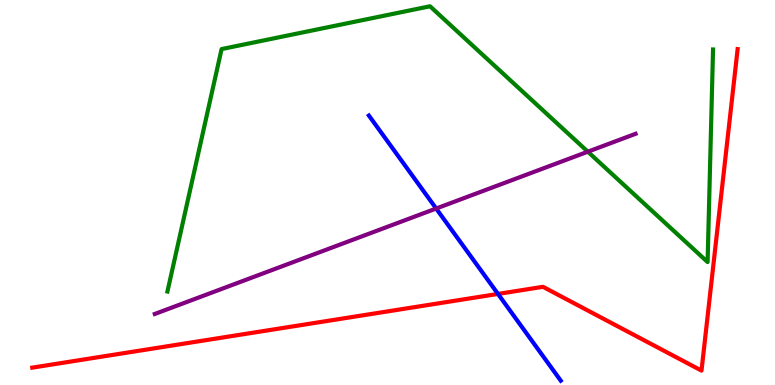[{'lines': ['blue', 'red'], 'intersections': [{'x': 6.43, 'y': 2.37}]}, {'lines': ['green', 'red'], 'intersections': []}, {'lines': ['purple', 'red'], 'intersections': []}, {'lines': ['blue', 'green'], 'intersections': []}, {'lines': ['blue', 'purple'], 'intersections': [{'x': 5.63, 'y': 4.58}]}, {'lines': ['green', 'purple'], 'intersections': [{'x': 7.59, 'y': 6.06}]}]